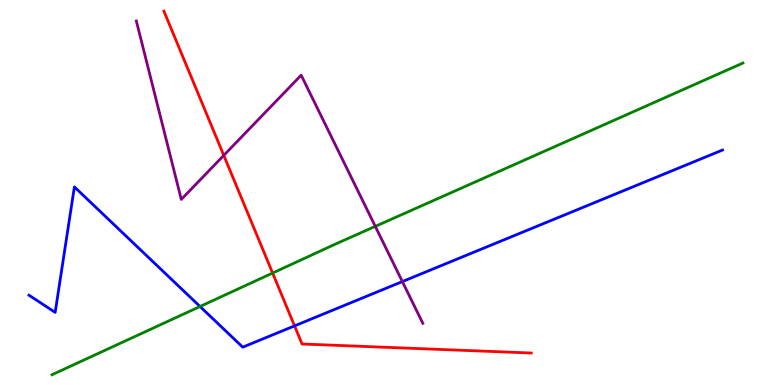[{'lines': ['blue', 'red'], 'intersections': [{'x': 3.8, 'y': 1.54}]}, {'lines': ['green', 'red'], 'intersections': [{'x': 3.52, 'y': 2.91}]}, {'lines': ['purple', 'red'], 'intersections': [{'x': 2.89, 'y': 5.96}]}, {'lines': ['blue', 'green'], 'intersections': [{'x': 2.58, 'y': 2.04}]}, {'lines': ['blue', 'purple'], 'intersections': [{'x': 5.19, 'y': 2.69}]}, {'lines': ['green', 'purple'], 'intersections': [{'x': 4.84, 'y': 4.12}]}]